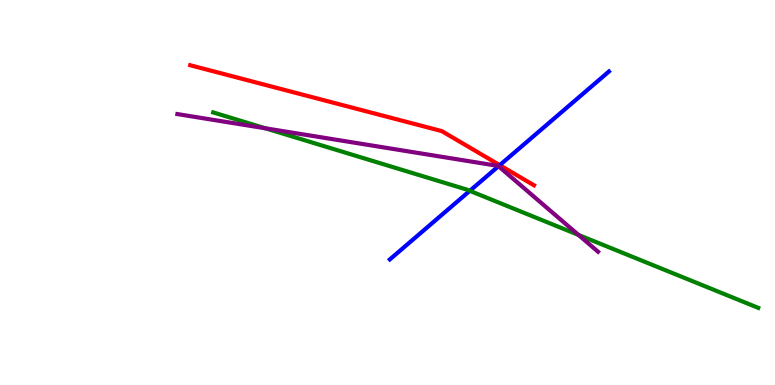[{'lines': ['blue', 'red'], 'intersections': [{'x': 6.45, 'y': 5.71}]}, {'lines': ['green', 'red'], 'intersections': []}, {'lines': ['purple', 'red'], 'intersections': []}, {'lines': ['blue', 'green'], 'intersections': [{'x': 6.06, 'y': 5.04}]}, {'lines': ['blue', 'purple'], 'intersections': [{'x': 6.43, 'y': 5.68}]}, {'lines': ['green', 'purple'], 'intersections': [{'x': 3.42, 'y': 6.67}, {'x': 7.46, 'y': 3.9}]}]